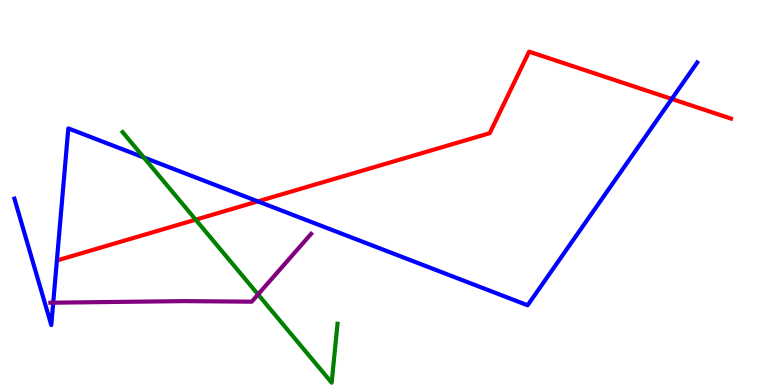[{'lines': ['blue', 'red'], 'intersections': [{'x': 3.33, 'y': 4.77}, {'x': 8.67, 'y': 7.43}]}, {'lines': ['green', 'red'], 'intersections': [{'x': 2.52, 'y': 4.29}]}, {'lines': ['purple', 'red'], 'intersections': []}, {'lines': ['blue', 'green'], 'intersections': [{'x': 1.85, 'y': 5.91}]}, {'lines': ['blue', 'purple'], 'intersections': [{'x': 0.687, 'y': 2.14}]}, {'lines': ['green', 'purple'], 'intersections': [{'x': 3.33, 'y': 2.35}]}]